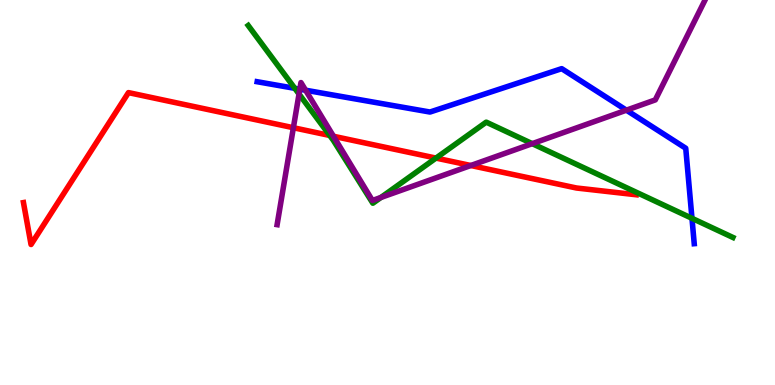[{'lines': ['blue', 'red'], 'intersections': []}, {'lines': ['green', 'red'], 'intersections': [{'x': 4.25, 'y': 6.48}, {'x': 5.63, 'y': 5.89}]}, {'lines': ['purple', 'red'], 'intersections': [{'x': 3.79, 'y': 6.68}, {'x': 4.3, 'y': 6.46}, {'x': 6.07, 'y': 5.7}]}, {'lines': ['blue', 'green'], 'intersections': [{'x': 3.8, 'y': 7.71}, {'x': 8.93, 'y': 4.33}]}, {'lines': ['blue', 'purple'], 'intersections': [{'x': 3.87, 'y': 7.68}, {'x': 3.94, 'y': 7.66}, {'x': 8.08, 'y': 7.14}]}, {'lines': ['green', 'purple'], 'intersections': [{'x': 3.86, 'y': 7.56}, {'x': 4.91, 'y': 4.87}, {'x': 6.87, 'y': 6.27}]}]